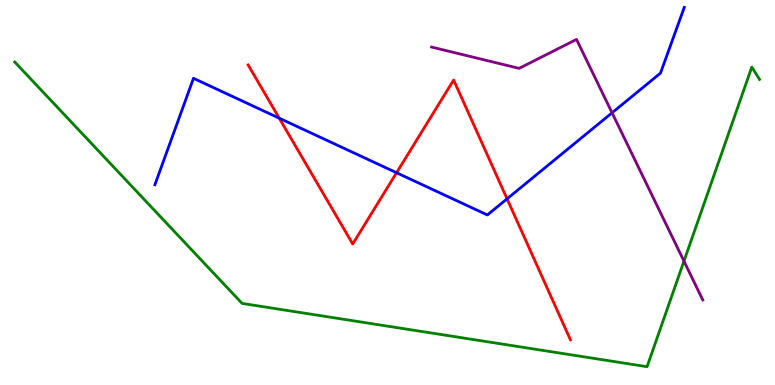[{'lines': ['blue', 'red'], 'intersections': [{'x': 3.6, 'y': 6.93}, {'x': 5.12, 'y': 5.51}, {'x': 6.54, 'y': 4.84}]}, {'lines': ['green', 'red'], 'intersections': []}, {'lines': ['purple', 'red'], 'intersections': []}, {'lines': ['blue', 'green'], 'intersections': []}, {'lines': ['blue', 'purple'], 'intersections': [{'x': 7.9, 'y': 7.07}]}, {'lines': ['green', 'purple'], 'intersections': [{'x': 8.83, 'y': 3.22}]}]